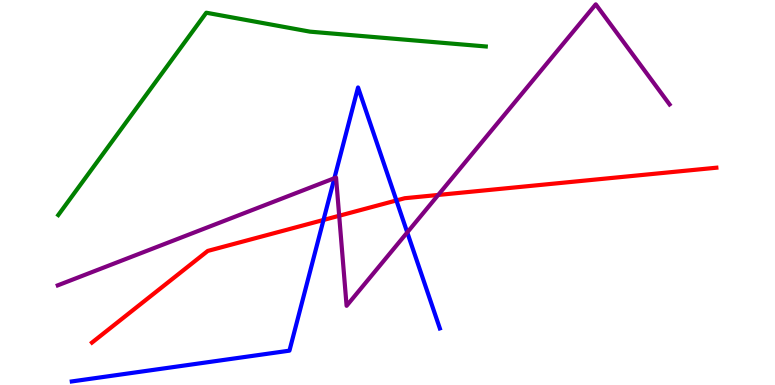[{'lines': ['blue', 'red'], 'intersections': [{'x': 4.17, 'y': 4.29}, {'x': 5.11, 'y': 4.79}]}, {'lines': ['green', 'red'], 'intersections': []}, {'lines': ['purple', 'red'], 'intersections': [{'x': 4.38, 'y': 4.4}, {'x': 5.65, 'y': 4.94}]}, {'lines': ['blue', 'green'], 'intersections': []}, {'lines': ['blue', 'purple'], 'intersections': [{'x': 4.31, 'y': 5.37}, {'x': 5.25, 'y': 3.96}]}, {'lines': ['green', 'purple'], 'intersections': []}]